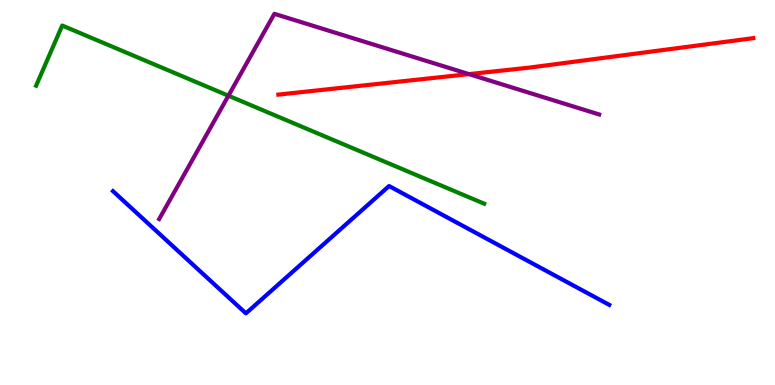[{'lines': ['blue', 'red'], 'intersections': []}, {'lines': ['green', 'red'], 'intersections': []}, {'lines': ['purple', 'red'], 'intersections': [{'x': 6.05, 'y': 8.07}]}, {'lines': ['blue', 'green'], 'intersections': []}, {'lines': ['blue', 'purple'], 'intersections': []}, {'lines': ['green', 'purple'], 'intersections': [{'x': 2.95, 'y': 7.51}]}]